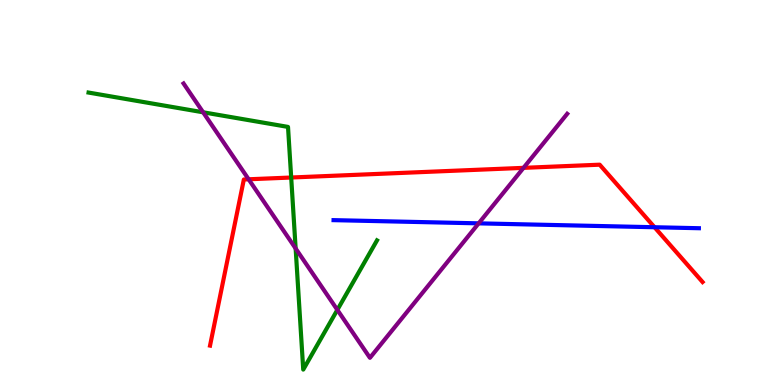[{'lines': ['blue', 'red'], 'intersections': [{'x': 8.45, 'y': 4.1}]}, {'lines': ['green', 'red'], 'intersections': [{'x': 3.76, 'y': 5.39}]}, {'lines': ['purple', 'red'], 'intersections': [{'x': 3.21, 'y': 5.34}, {'x': 6.76, 'y': 5.64}]}, {'lines': ['blue', 'green'], 'intersections': []}, {'lines': ['blue', 'purple'], 'intersections': [{'x': 6.18, 'y': 4.2}]}, {'lines': ['green', 'purple'], 'intersections': [{'x': 2.62, 'y': 7.08}, {'x': 3.81, 'y': 3.55}, {'x': 4.35, 'y': 1.95}]}]